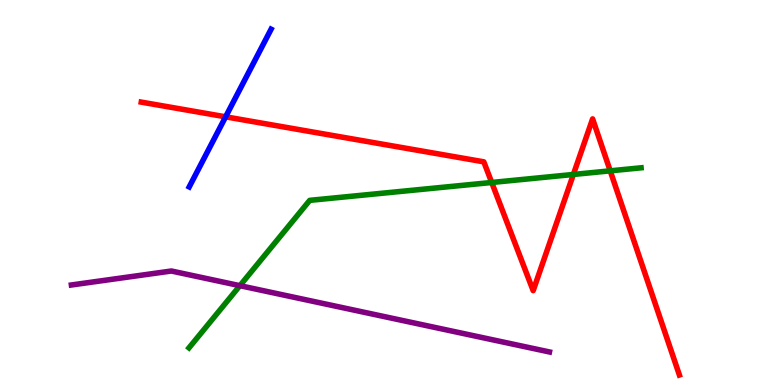[{'lines': ['blue', 'red'], 'intersections': [{'x': 2.91, 'y': 6.97}]}, {'lines': ['green', 'red'], 'intersections': [{'x': 6.34, 'y': 5.26}, {'x': 7.4, 'y': 5.47}, {'x': 7.87, 'y': 5.56}]}, {'lines': ['purple', 'red'], 'intersections': []}, {'lines': ['blue', 'green'], 'intersections': []}, {'lines': ['blue', 'purple'], 'intersections': []}, {'lines': ['green', 'purple'], 'intersections': [{'x': 3.1, 'y': 2.58}]}]